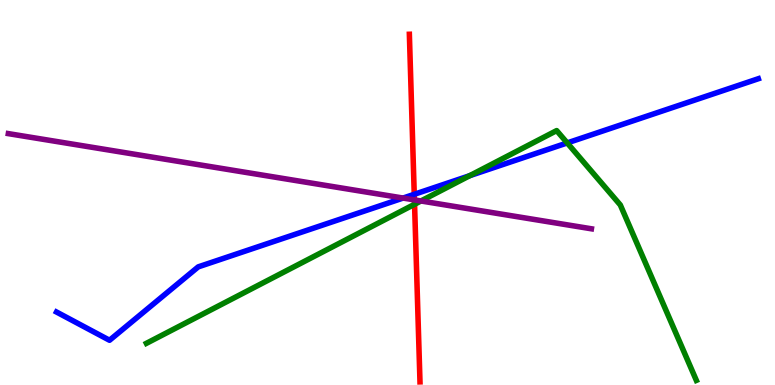[{'lines': ['blue', 'red'], 'intersections': [{'x': 5.35, 'y': 4.95}]}, {'lines': ['green', 'red'], 'intersections': [{'x': 5.35, 'y': 4.69}]}, {'lines': ['purple', 'red'], 'intersections': [{'x': 5.35, 'y': 4.81}]}, {'lines': ['blue', 'green'], 'intersections': [{'x': 6.06, 'y': 5.44}, {'x': 7.32, 'y': 6.29}]}, {'lines': ['blue', 'purple'], 'intersections': [{'x': 5.2, 'y': 4.86}]}, {'lines': ['green', 'purple'], 'intersections': [{'x': 5.43, 'y': 4.78}]}]